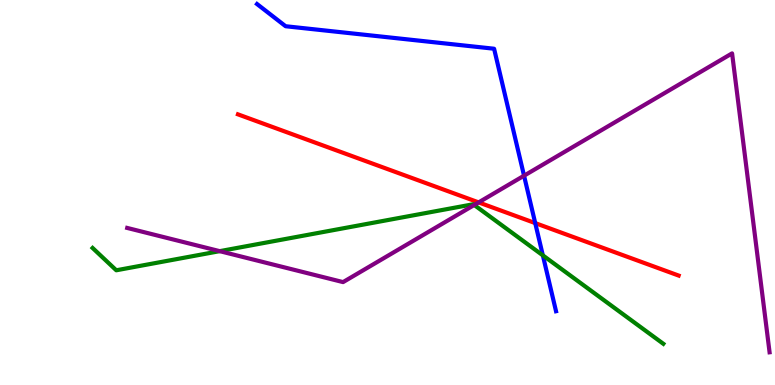[{'lines': ['blue', 'red'], 'intersections': [{'x': 6.91, 'y': 4.21}]}, {'lines': ['green', 'red'], 'intersections': []}, {'lines': ['purple', 'red'], 'intersections': [{'x': 6.18, 'y': 4.74}]}, {'lines': ['blue', 'green'], 'intersections': [{'x': 7.0, 'y': 3.37}]}, {'lines': ['blue', 'purple'], 'intersections': [{'x': 6.76, 'y': 5.44}]}, {'lines': ['green', 'purple'], 'intersections': [{'x': 2.83, 'y': 3.48}, {'x': 6.12, 'y': 4.68}]}]